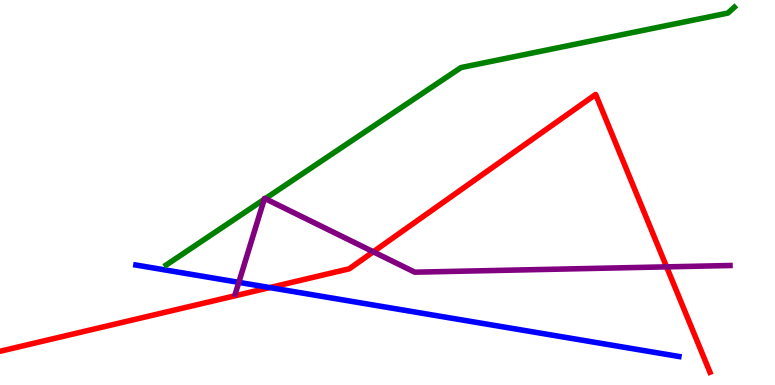[{'lines': ['blue', 'red'], 'intersections': [{'x': 3.48, 'y': 2.53}]}, {'lines': ['green', 'red'], 'intersections': []}, {'lines': ['purple', 'red'], 'intersections': [{'x': 4.82, 'y': 3.46}, {'x': 8.6, 'y': 3.07}]}, {'lines': ['blue', 'green'], 'intersections': []}, {'lines': ['blue', 'purple'], 'intersections': [{'x': 3.08, 'y': 2.67}]}, {'lines': ['green', 'purple'], 'intersections': [{'x': 3.41, 'y': 4.82}, {'x': 3.42, 'y': 4.84}]}]